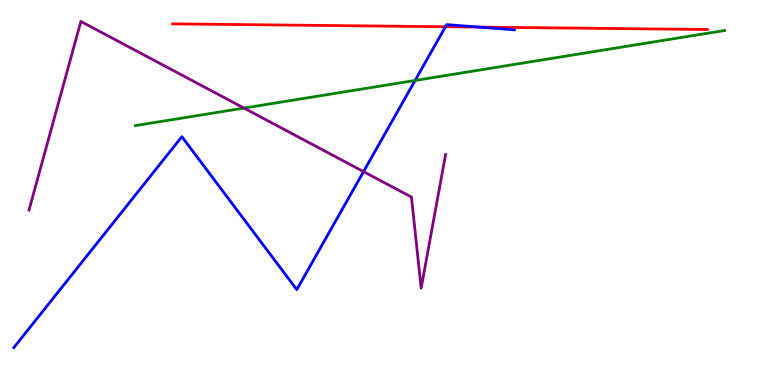[{'lines': ['blue', 'red'], 'intersections': [{'x': 5.75, 'y': 9.31}, {'x': 6.18, 'y': 9.3}]}, {'lines': ['green', 'red'], 'intersections': []}, {'lines': ['purple', 'red'], 'intersections': []}, {'lines': ['blue', 'green'], 'intersections': [{'x': 5.36, 'y': 7.91}]}, {'lines': ['blue', 'purple'], 'intersections': [{'x': 4.69, 'y': 5.54}]}, {'lines': ['green', 'purple'], 'intersections': [{'x': 3.15, 'y': 7.19}]}]